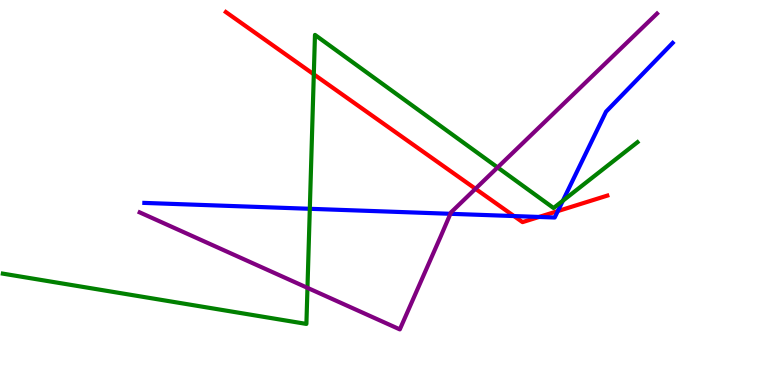[{'lines': ['blue', 'red'], 'intersections': [{'x': 6.63, 'y': 4.39}, {'x': 6.96, 'y': 4.36}, {'x': 7.2, 'y': 4.52}]}, {'lines': ['green', 'red'], 'intersections': [{'x': 4.05, 'y': 8.07}]}, {'lines': ['purple', 'red'], 'intersections': [{'x': 6.14, 'y': 5.1}]}, {'lines': ['blue', 'green'], 'intersections': [{'x': 4.0, 'y': 4.58}, {'x': 7.26, 'y': 4.79}]}, {'lines': ['blue', 'purple'], 'intersections': [{'x': 5.81, 'y': 4.45}]}, {'lines': ['green', 'purple'], 'intersections': [{'x': 3.97, 'y': 2.52}, {'x': 6.42, 'y': 5.65}]}]